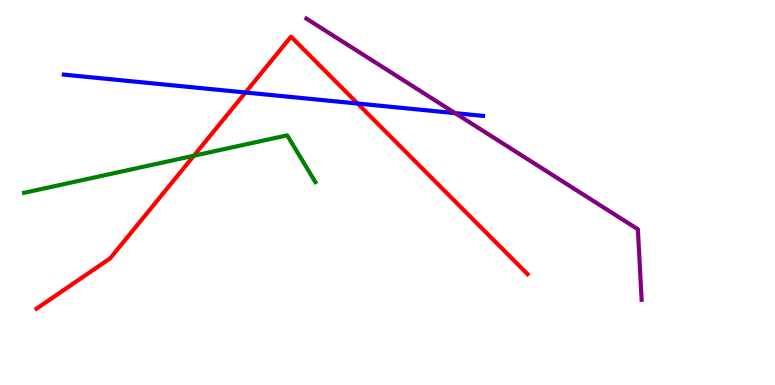[{'lines': ['blue', 'red'], 'intersections': [{'x': 3.17, 'y': 7.6}, {'x': 4.61, 'y': 7.31}]}, {'lines': ['green', 'red'], 'intersections': [{'x': 2.5, 'y': 5.96}]}, {'lines': ['purple', 'red'], 'intersections': []}, {'lines': ['blue', 'green'], 'intersections': []}, {'lines': ['blue', 'purple'], 'intersections': [{'x': 5.87, 'y': 7.06}]}, {'lines': ['green', 'purple'], 'intersections': []}]